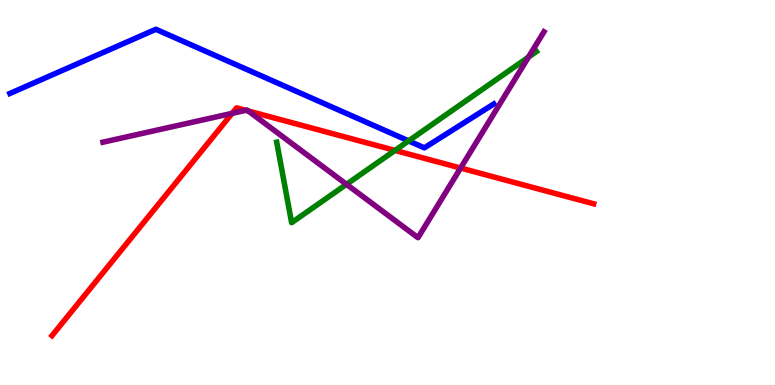[{'lines': ['blue', 'red'], 'intersections': []}, {'lines': ['green', 'red'], 'intersections': [{'x': 5.1, 'y': 6.09}]}, {'lines': ['purple', 'red'], 'intersections': [{'x': 3.0, 'y': 7.06}, {'x': 3.17, 'y': 7.13}, {'x': 3.2, 'y': 7.12}, {'x': 5.94, 'y': 5.64}]}, {'lines': ['blue', 'green'], 'intersections': [{'x': 5.27, 'y': 6.34}]}, {'lines': ['blue', 'purple'], 'intersections': []}, {'lines': ['green', 'purple'], 'intersections': [{'x': 4.47, 'y': 5.21}, {'x': 6.82, 'y': 8.52}]}]